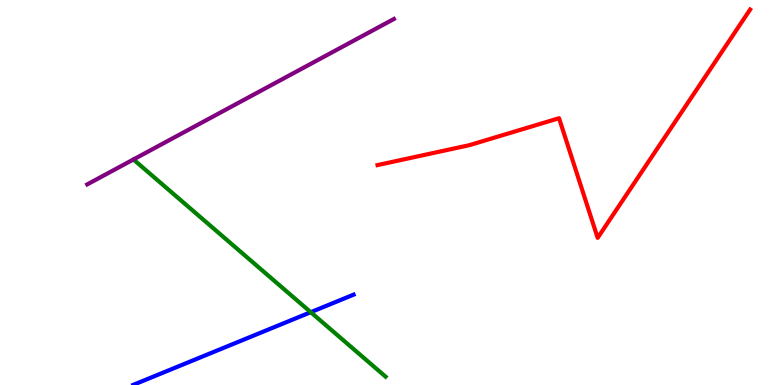[{'lines': ['blue', 'red'], 'intersections': []}, {'lines': ['green', 'red'], 'intersections': []}, {'lines': ['purple', 'red'], 'intersections': []}, {'lines': ['blue', 'green'], 'intersections': [{'x': 4.01, 'y': 1.89}]}, {'lines': ['blue', 'purple'], 'intersections': []}, {'lines': ['green', 'purple'], 'intersections': []}]